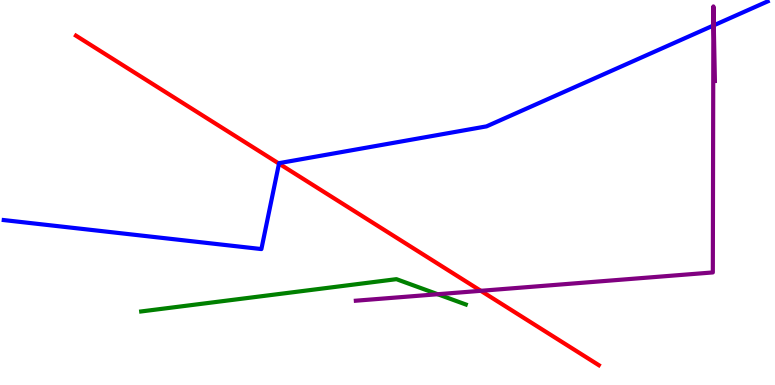[{'lines': ['blue', 'red'], 'intersections': [{'x': 3.6, 'y': 5.75}]}, {'lines': ['green', 'red'], 'intersections': []}, {'lines': ['purple', 'red'], 'intersections': [{'x': 6.2, 'y': 2.45}]}, {'lines': ['blue', 'green'], 'intersections': []}, {'lines': ['blue', 'purple'], 'intersections': [{'x': 9.2, 'y': 9.34}, {'x': 9.21, 'y': 9.34}]}, {'lines': ['green', 'purple'], 'intersections': [{'x': 5.65, 'y': 2.36}]}]